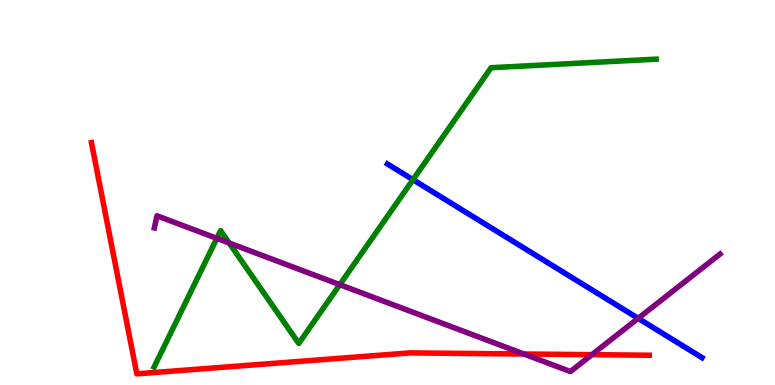[{'lines': ['blue', 'red'], 'intersections': []}, {'lines': ['green', 'red'], 'intersections': []}, {'lines': ['purple', 'red'], 'intersections': [{'x': 6.76, 'y': 0.805}, {'x': 7.64, 'y': 0.788}]}, {'lines': ['blue', 'green'], 'intersections': [{'x': 5.33, 'y': 5.33}]}, {'lines': ['blue', 'purple'], 'intersections': [{'x': 8.23, 'y': 1.73}]}, {'lines': ['green', 'purple'], 'intersections': [{'x': 2.8, 'y': 3.81}, {'x': 2.96, 'y': 3.69}, {'x': 4.38, 'y': 2.61}]}]